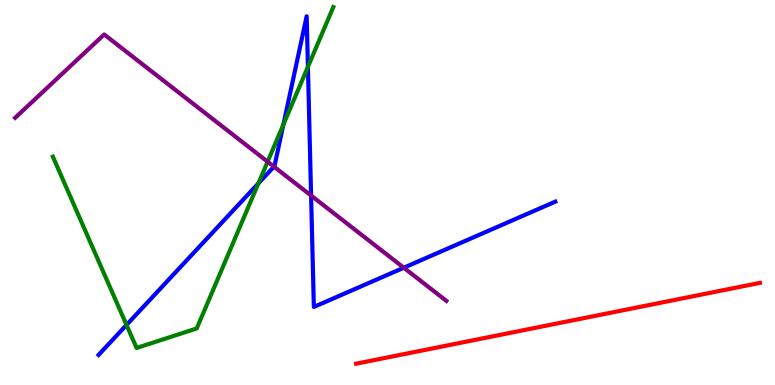[{'lines': ['blue', 'red'], 'intersections': []}, {'lines': ['green', 'red'], 'intersections': []}, {'lines': ['purple', 'red'], 'intersections': []}, {'lines': ['blue', 'green'], 'intersections': [{'x': 1.63, 'y': 1.56}, {'x': 3.33, 'y': 5.24}, {'x': 3.66, 'y': 6.77}, {'x': 3.97, 'y': 8.26}]}, {'lines': ['blue', 'purple'], 'intersections': [{'x': 3.53, 'y': 5.67}, {'x': 4.01, 'y': 4.92}, {'x': 5.21, 'y': 3.05}]}, {'lines': ['green', 'purple'], 'intersections': [{'x': 3.45, 'y': 5.8}]}]